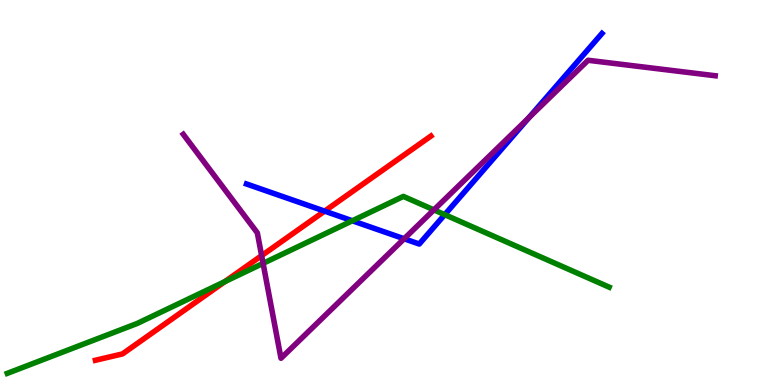[{'lines': ['blue', 'red'], 'intersections': [{'x': 4.19, 'y': 4.52}]}, {'lines': ['green', 'red'], 'intersections': [{'x': 2.9, 'y': 2.68}]}, {'lines': ['purple', 'red'], 'intersections': [{'x': 3.38, 'y': 3.36}]}, {'lines': ['blue', 'green'], 'intersections': [{'x': 4.55, 'y': 4.27}, {'x': 5.74, 'y': 4.42}]}, {'lines': ['blue', 'purple'], 'intersections': [{'x': 5.21, 'y': 3.8}, {'x': 6.82, 'y': 6.94}]}, {'lines': ['green', 'purple'], 'intersections': [{'x': 3.39, 'y': 3.16}, {'x': 5.6, 'y': 4.55}]}]